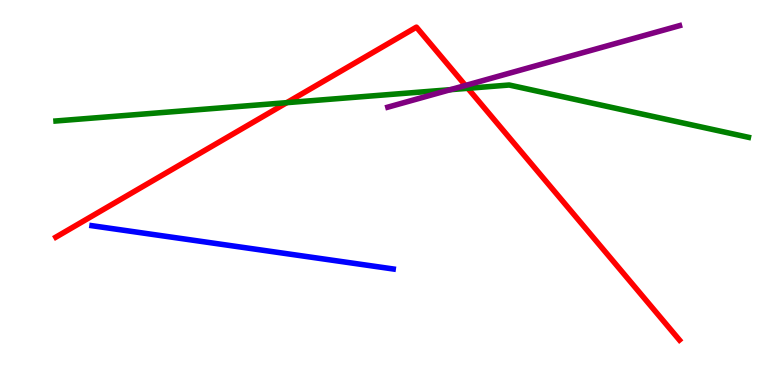[{'lines': ['blue', 'red'], 'intersections': []}, {'lines': ['green', 'red'], 'intersections': [{'x': 3.7, 'y': 7.33}, {'x': 6.04, 'y': 7.71}]}, {'lines': ['purple', 'red'], 'intersections': [{'x': 6.01, 'y': 7.78}]}, {'lines': ['blue', 'green'], 'intersections': []}, {'lines': ['blue', 'purple'], 'intersections': []}, {'lines': ['green', 'purple'], 'intersections': [{'x': 5.81, 'y': 7.67}]}]